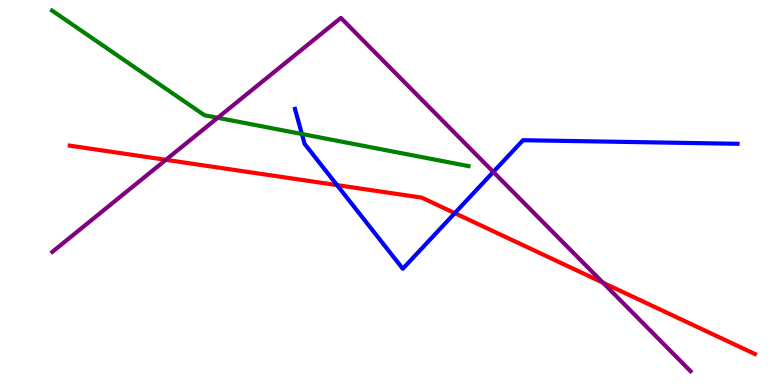[{'lines': ['blue', 'red'], 'intersections': [{'x': 4.35, 'y': 5.19}, {'x': 5.87, 'y': 4.46}]}, {'lines': ['green', 'red'], 'intersections': []}, {'lines': ['purple', 'red'], 'intersections': [{'x': 2.14, 'y': 5.85}, {'x': 7.78, 'y': 2.66}]}, {'lines': ['blue', 'green'], 'intersections': [{'x': 3.9, 'y': 6.52}]}, {'lines': ['blue', 'purple'], 'intersections': [{'x': 6.37, 'y': 5.53}]}, {'lines': ['green', 'purple'], 'intersections': [{'x': 2.81, 'y': 6.94}]}]